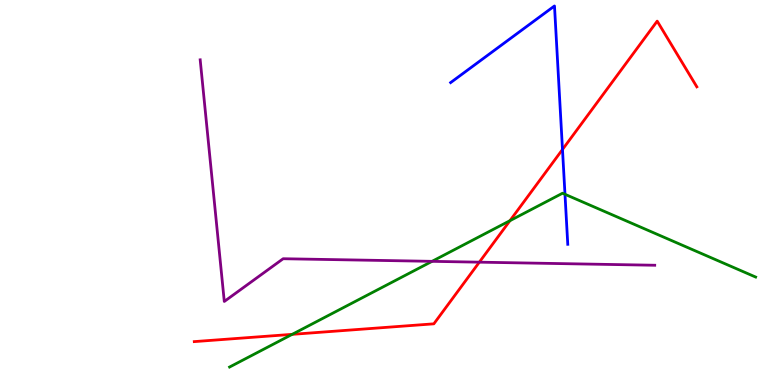[{'lines': ['blue', 'red'], 'intersections': [{'x': 7.26, 'y': 6.12}]}, {'lines': ['green', 'red'], 'intersections': [{'x': 3.77, 'y': 1.32}, {'x': 6.58, 'y': 4.27}]}, {'lines': ['purple', 'red'], 'intersections': [{'x': 6.19, 'y': 3.19}]}, {'lines': ['blue', 'green'], 'intersections': [{'x': 7.29, 'y': 4.95}]}, {'lines': ['blue', 'purple'], 'intersections': []}, {'lines': ['green', 'purple'], 'intersections': [{'x': 5.57, 'y': 3.21}]}]